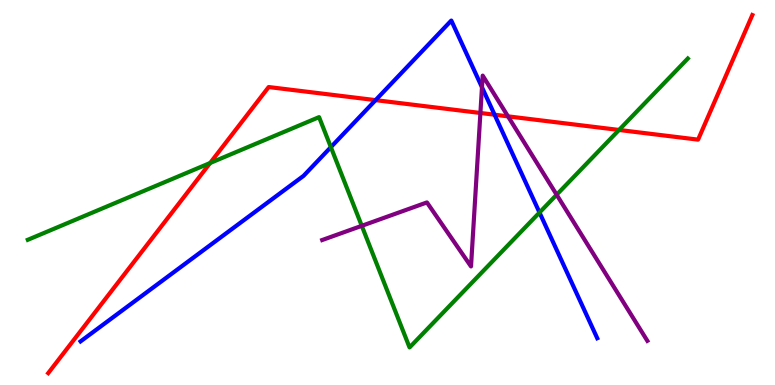[{'lines': ['blue', 'red'], 'intersections': [{'x': 4.85, 'y': 7.4}, {'x': 6.38, 'y': 7.02}]}, {'lines': ['green', 'red'], 'intersections': [{'x': 2.71, 'y': 5.77}, {'x': 7.99, 'y': 6.62}]}, {'lines': ['purple', 'red'], 'intersections': [{'x': 6.2, 'y': 7.07}, {'x': 6.55, 'y': 6.98}]}, {'lines': ['blue', 'green'], 'intersections': [{'x': 4.27, 'y': 6.18}, {'x': 6.96, 'y': 4.48}]}, {'lines': ['blue', 'purple'], 'intersections': [{'x': 6.22, 'y': 7.73}]}, {'lines': ['green', 'purple'], 'intersections': [{'x': 4.67, 'y': 4.13}, {'x': 7.18, 'y': 4.94}]}]